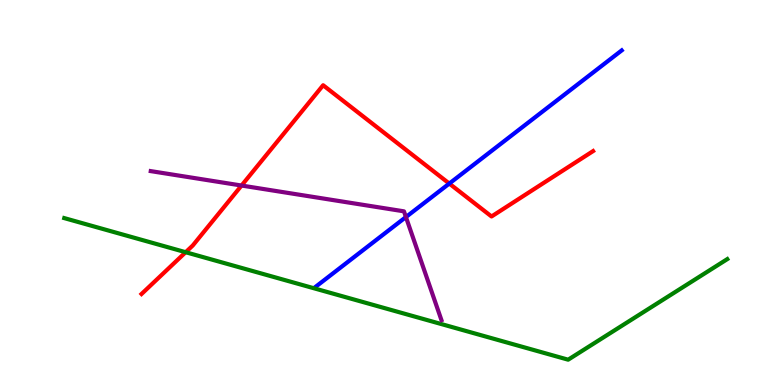[{'lines': ['blue', 'red'], 'intersections': [{'x': 5.8, 'y': 5.23}]}, {'lines': ['green', 'red'], 'intersections': [{'x': 2.4, 'y': 3.45}]}, {'lines': ['purple', 'red'], 'intersections': [{'x': 3.12, 'y': 5.18}]}, {'lines': ['blue', 'green'], 'intersections': []}, {'lines': ['blue', 'purple'], 'intersections': [{'x': 5.24, 'y': 4.36}]}, {'lines': ['green', 'purple'], 'intersections': []}]